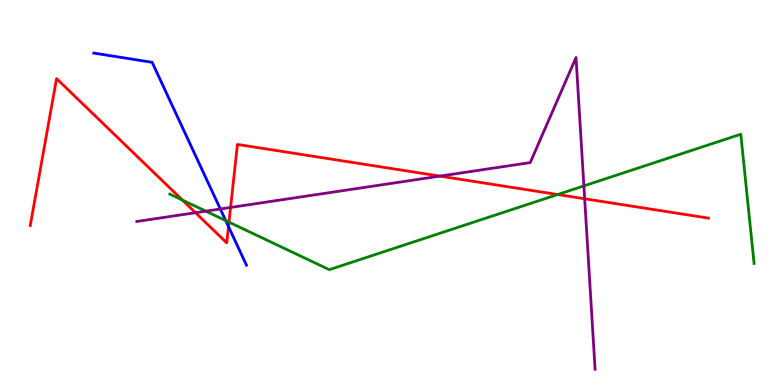[{'lines': ['blue', 'red'], 'intersections': [{'x': 2.95, 'y': 4.12}]}, {'lines': ['green', 'red'], 'intersections': [{'x': 2.35, 'y': 4.8}, {'x': 2.95, 'y': 4.23}, {'x': 7.2, 'y': 4.95}]}, {'lines': ['purple', 'red'], 'intersections': [{'x': 2.52, 'y': 4.48}, {'x': 2.98, 'y': 4.61}, {'x': 5.68, 'y': 5.43}, {'x': 7.54, 'y': 4.84}]}, {'lines': ['blue', 'green'], 'intersections': [{'x': 2.91, 'y': 4.27}]}, {'lines': ['blue', 'purple'], 'intersections': [{'x': 2.84, 'y': 4.57}]}, {'lines': ['green', 'purple'], 'intersections': [{'x': 2.66, 'y': 4.52}, {'x': 7.53, 'y': 5.17}]}]